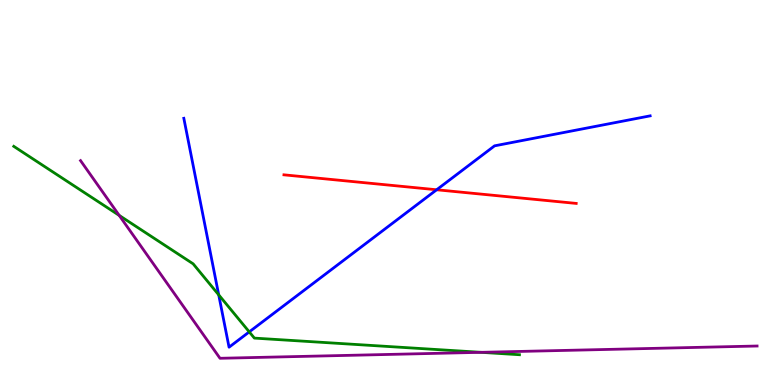[{'lines': ['blue', 'red'], 'intersections': [{'x': 5.63, 'y': 5.07}]}, {'lines': ['green', 'red'], 'intersections': []}, {'lines': ['purple', 'red'], 'intersections': []}, {'lines': ['blue', 'green'], 'intersections': [{'x': 2.82, 'y': 2.34}, {'x': 3.22, 'y': 1.38}]}, {'lines': ['blue', 'purple'], 'intersections': []}, {'lines': ['green', 'purple'], 'intersections': [{'x': 1.54, 'y': 4.41}, {'x': 6.21, 'y': 0.849}]}]